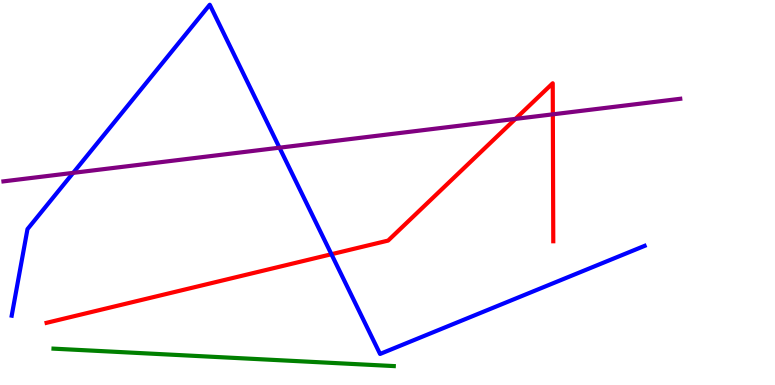[{'lines': ['blue', 'red'], 'intersections': [{'x': 4.28, 'y': 3.4}]}, {'lines': ['green', 'red'], 'intersections': []}, {'lines': ['purple', 'red'], 'intersections': [{'x': 6.65, 'y': 6.91}, {'x': 7.13, 'y': 7.03}]}, {'lines': ['blue', 'green'], 'intersections': []}, {'lines': ['blue', 'purple'], 'intersections': [{'x': 0.944, 'y': 5.51}, {'x': 3.61, 'y': 6.16}]}, {'lines': ['green', 'purple'], 'intersections': []}]